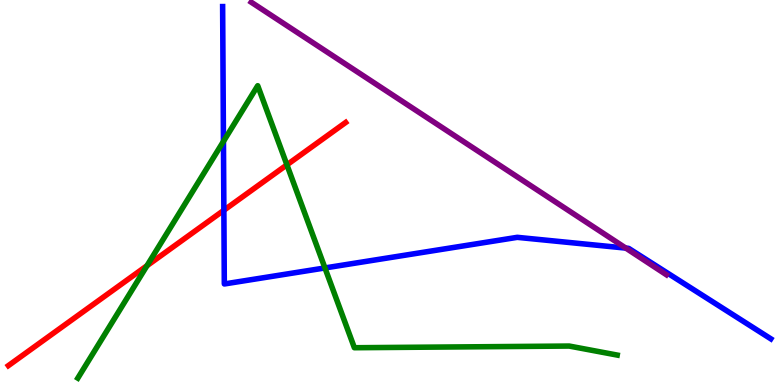[{'lines': ['blue', 'red'], 'intersections': [{'x': 2.89, 'y': 4.54}]}, {'lines': ['green', 'red'], 'intersections': [{'x': 1.9, 'y': 3.1}, {'x': 3.7, 'y': 5.72}]}, {'lines': ['purple', 'red'], 'intersections': []}, {'lines': ['blue', 'green'], 'intersections': [{'x': 2.88, 'y': 6.33}, {'x': 4.19, 'y': 3.04}]}, {'lines': ['blue', 'purple'], 'intersections': [{'x': 8.07, 'y': 3.56}]}, {'lines': ['green', 'purple'], 'intersections': []}]